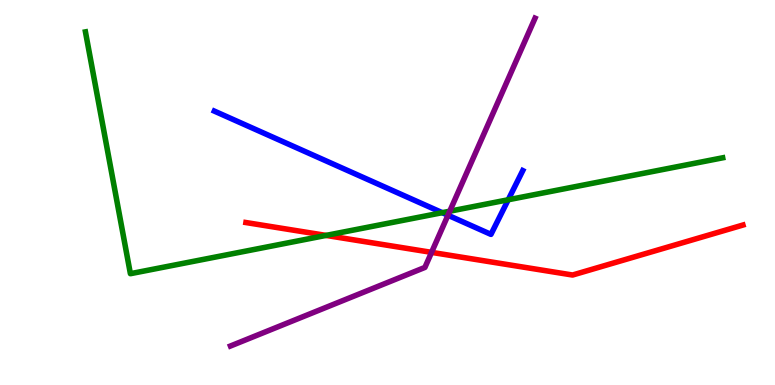[{'lines': ['blue', 'red'], 'intersections': []}, {'lines': ['green', 'red'], 'intersections': [{'x': 4.21, 'y': 3.89}]}, {'lines': ['purple', 'red'], 'intersections': [{'x': 5.57, 'y': 3.45}]}, {'lines': ['blue', 'green'], 'intersections': [{'x': 5.71, 'y': 4.48}, {'x': 6.56, 'y': 4.81}]}, {'lines': ['blue', 'purple'], 'intersections': [{'x': 5.78, 'y': 4.41}]}, {'lines': ['green', 'purple'], 'intersections': [{'x': 5.8, 'y': 4.51}]}]